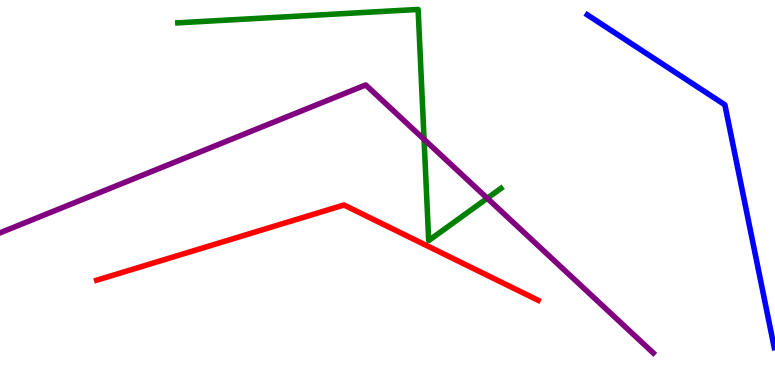[{'lines': ['blue', 'red'], 'intersections': []}, {'lines': ['green', 'red'], 'intersections': []}, {'lines': ['purple', 'red'], 'intersections': []}, {'lines': ['blue', 'green'], 'intersections': []}, {'lines': ['blue', 'purple'], 'intersections': []}, {'lines': ['green', 'purple'], 'intersections': [{'x': 5.47, 'y': 6.38}, {'x': 6.29, 'y': 4.85}]}]